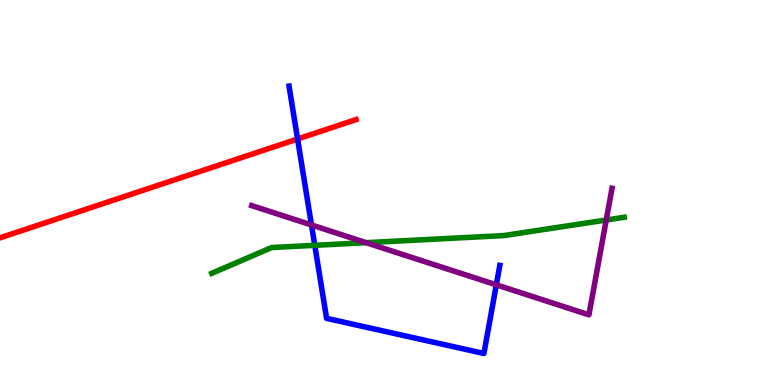[{'lines': ['blue', 'red'], 'intersections': [{'x': 3.84, 'y': 6.39}]}, {'lines': ['green', 'red'], 'intersections': []}, {'lines': ['purple', 'red'], 'intersections': []}, {'lines': ['blue', 'green'], 'intersections': [{'x': 4.06, 'y': 3.63}]}, {'lines': ['blue', 'purple'], 'intersections': [{'x': 4.02, 'y': 4.16}, {'x': 6.4, 'y': 2.6}]}, {'lines': ['green', 'purple'], 'intersections': [{'x': 4.72, 'y': 3.7}, {'x': 7.82, 'y': 4.29}]}]